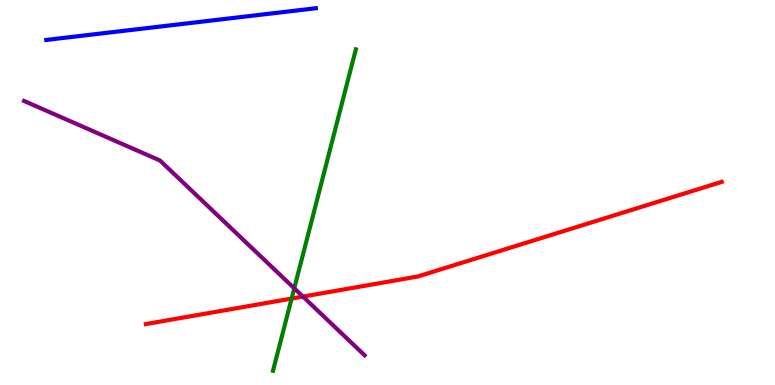[{'lines': ['blue', 'red'], 'intersections': []}, {'lines': ['green', 'red'], 'intersections': [{'x': 3.76, 'y': 2.24}]}, {'lines': ['purple', 'red'], 'intersections': [{'x': 3.91, 'y': 2.3}]}, {'lines': ['blue', 'green'], 'intersections': []}, {'lines': ['blue', 'purple'], 'intersections': []}, {'lines': ['green', 'purple'], 'intersections': [{'x': 3.8, 'y': 2.51}]}]